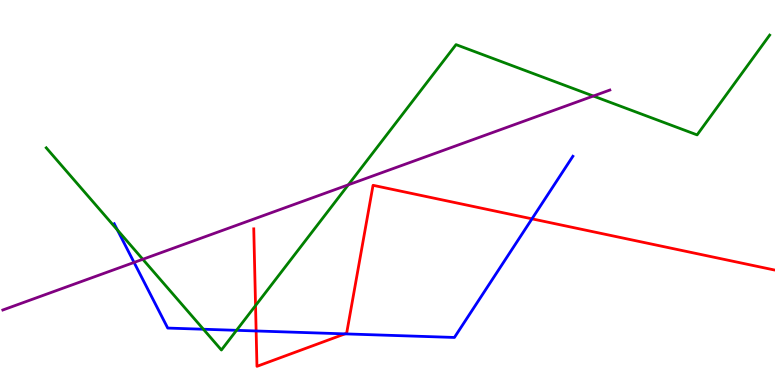[{'lines': ['blue', 'red'], 'intersections': [{'x': 3.3, 'y': 1.4}, {'x': 4.45, 'y': 1.33}, {'x': 6.86, 'y': 4.32}]}, {'lines': ['green', 'red'], 'intersections': [{'x': 3.3, 'y': 2.06}]}, {'lines': ['purple', 'red'], 'intersections': []}, {'lines': ['blue', 'green'], 'intersections': [{'x': 1.51, 'y': 4.03}, {'x': 2.62, 'y': 1.45}, {'x': 3.05, 'y': 1.42}]}, {'lines': ['blue', 'purple'], 'intersections': [{'x': 1.73, 'y': 3.18}]}, {'lines': ['green', 'purple'], 'intersections': [{'x': 1.84, 'y': 3.27}, {'x': 4.49, 'y': 5.2}, {'x': 7.66, 'y': 7.51}]}]